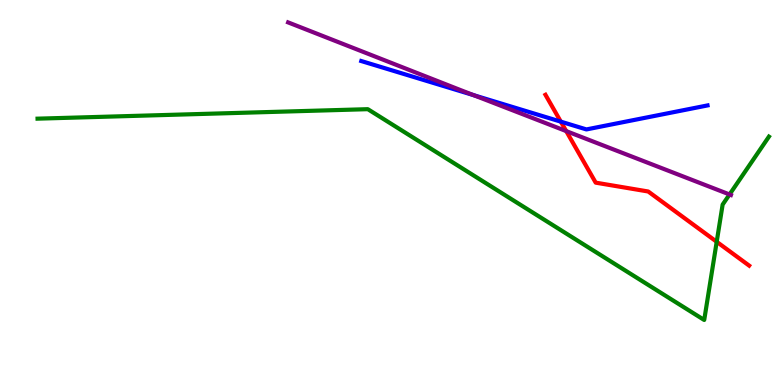[{'lines': ['blue', 'red'], 'intersections': [{'x': 7.24, 'y': 6.84}]}, {'lines': ['green', 'red'], 'intersections': [{'x': 9.25, 'y': 3.72}]}, {'lines': ['purple', 'red'], 'intersections': [{'x': 7.31, 'y': 6.6}]}, {'lines': ['blue', 'green'], 'intersections': []}, {'lines': ['blue', 'purple'], 'intersections': [{'x': 6.11, 'y': 7.53}]}, {'lines': ['green', 'purple'], 'intersections': [{'x': 9.41, 'y': 4.95}]}]